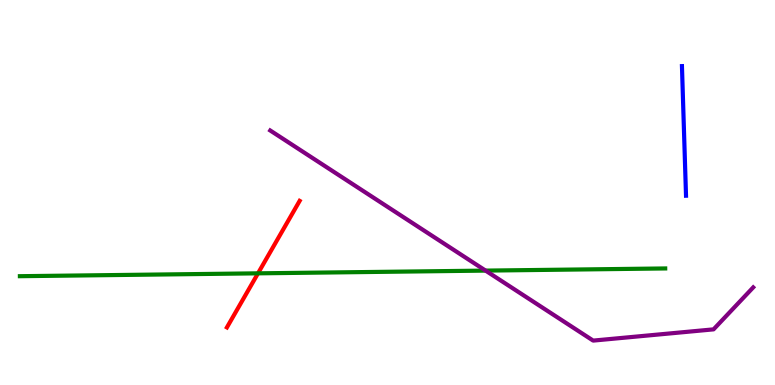[{'lines': ['blue', 'red'], 'intersections': []}, {'lines': ['green', 'red'], 'intersections': [{'x': 3.33, 'y': 2.9}]}, {'lines': ['purple', 'red'], 'intersections': []}, {'lines': ['blue', 'green'], 'intersections': []}, {'lines': ['blue', 'purple'], 'intersections': []}, {'lines': ['green', 'purple'], 'intersections': [{'x': 6.27, 'y': 2.97}]}]